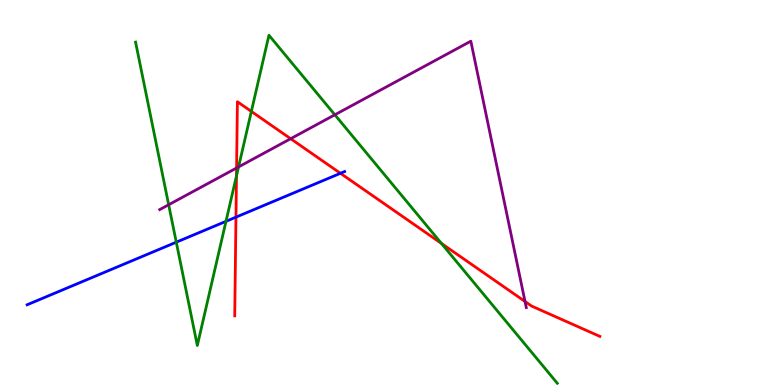[{'lines': ['blue', 'red'], 'intersections': [{'x': 3.04, 'y': 4.36}, {'x': 4.39, 'y': 5.5}]}, {'lines': ['green', 'red'], 'intersections': [{'x': 3.05, 'y': 5.43}, {'x': 3.24, 'y': 7.11}, {'x': 5.7, 'y': 3.68}]}, {'lines': ['purple', 'red'], 'intersections': [{'x': 3.05, 'y': 5.64}, {'x': 3.75, 'y': 6.4}, {'x': 6.77, 'y': 2.17}]}, {'lines': ['blue', 'green'], 'intersections': [{'x': 2.27, 'y': 3.71}, {'x': 2.92, 'y': 4.25}]}, {'lines': ['blue', 'purple'], 'intersections': []}, {'lines': ['green', 'purple'], 'intersections': [{'x': 2.18, 'y': 4.68}, {'x': 3.08, 'y': 5.66}, {'x': 4.32, 'y': 7.02}]}]